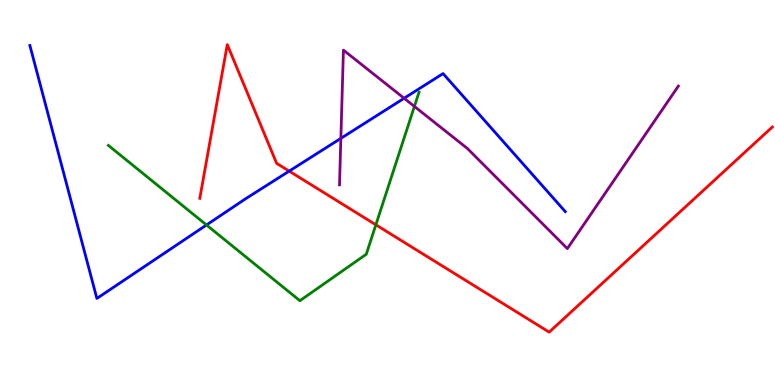[{'lines': ['blue', 'red'], 'intersections': [{'x': 3.73, 'y': 5.56}]}, {'lines': ['green', 'red'], 'intersections': [{'x': 4.85, 'y': 4.16}]}, {'lines': ['purple', 'red'], 'intersections': []}, {'lines': ['blue', 'green'], 'intersections': [{'x': 2.66, 'y': 4.16}]}, {'lines': ['blue', 'purple'], 'intersections': [{'x': 4.4, 'y': 6.41}, {'x': 5.21, 'y': 7.45}]}, {'lines': ['green', 'purple'], 'intersections': [{'x': 5.35, 'y': 7.24}]}]